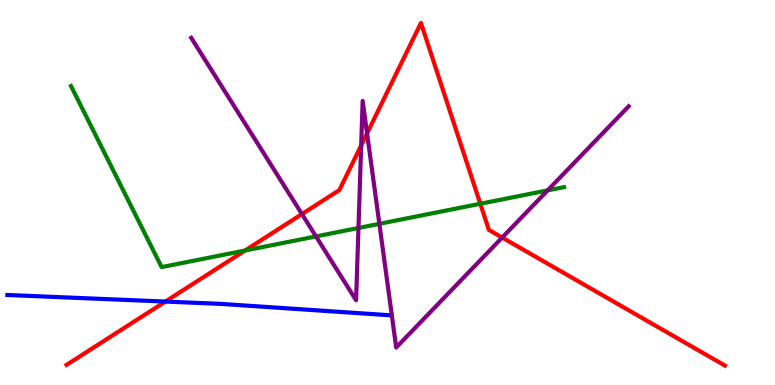[{'lines': ['blue', 'red'], 'intersections': [{'x': 2.13, 'y': 2.17}]}, {'lines': ['green', 'red'], 'intersections': [{'x': 3.16, 'y': 3.49}, {'x': 6.2, 'y': 4.71}]}, {'lines': ['purple', 'red'], 'intersections': [{'x': 3.9, 'y': 4.44}, {'x': 4.66, 'y': 6.22}, {'x': 4.74, 'y': 6.54}, {'x': 6.48, 'y': 3.83}]}, {'lines': ['blue', 'green'], 'intersections': []}, {'lines': ['blue', 'purple'], 'intersections': []}, {'lines': ['green', 'purple'], 'intersections': [{'x': 4.08, 'y': 3.86}, {'x': 4.63, 'y': 4.08}, {'x': 4.9, 'y': 4.19}, {'x': 7.07, 'y': 5.06}]}]